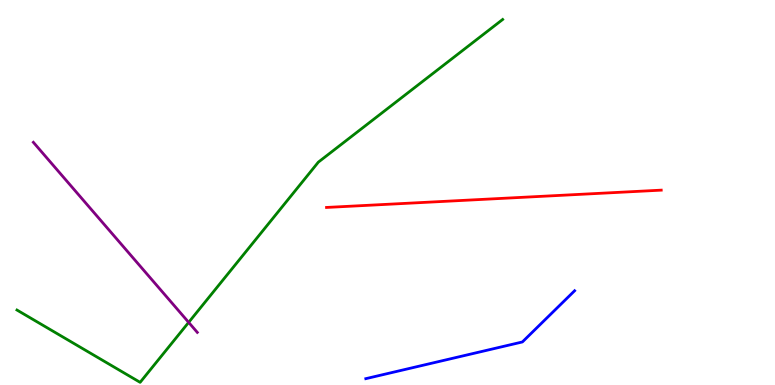[{'lines': ['blue', 'red'], 'intersections': []}, {'lines': ['green', 'red'], 'intersections': []}, {'lines': ['purple', 'red'], 'intersections': []}, {'lines': ['blue', 'green'], 'intersections': []}, {'lines': ['blue', 'purple'], 'intersections': []}, {'lines': ['green', 'purple'], 'intersections': [{'x': 2.43, 'y': 1.63}]}]